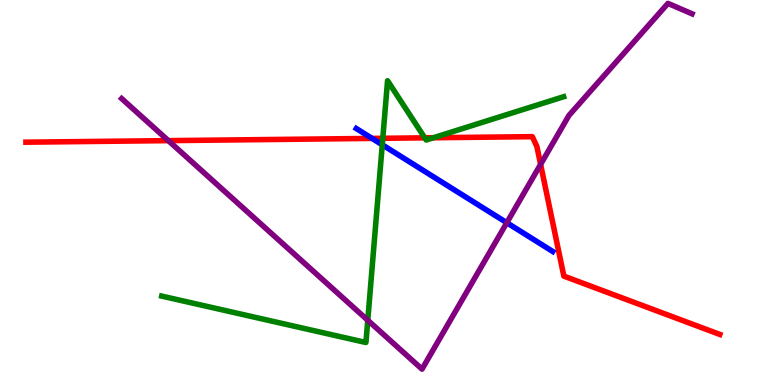[{'lines': ['blue', 'red'], 'intersections': [{'x': 4.8, 'y': 6.4}]}, {'lines': ['green', 'red'], 'intersections': [{'x': 4.94, 'y': 6.41}, {'x': 5.48, 'y': 6.42}, {'x': 5.59, 'y': 6.42}]}, {'lines': ['purple', 'red'], 'intersections': [{'x': 2.17, 'y': 6.35}, {'x': 6.98, 'y': 5.73}]}, {'lines': ['blue', 'green'], 'intersections': [{'x': 4.93, 'y': 6.24}]}, {'lines': ['blue', 'purple'], 'intersections': [{'x': 6.54, 'y': 4.21}]}, {'lines': ['green', 'purple'], 'intersections': [{'x': 4.75, 'y': 1.68}]}]